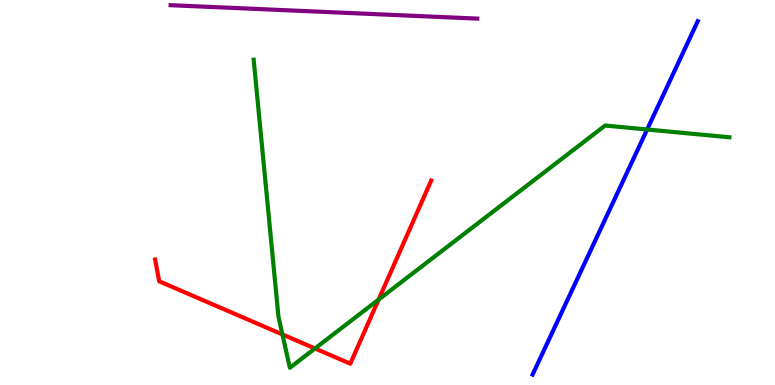[{'lines': ['blue', 'red'], 'intersections': []}, {'lines': ['green', 'red'], 'intersections': [{'x': 3.64, 'y': 1.31}, {'x': 4.06, 'y': 0.949}, {'x': 4.89, 'y': 2.22}]}, {'lines': ['purple', 'red'], 'intersections': []}, {'lines': ['blue', 'green'], 'intersections': [{'x': 8.35, 'y': 6.64}]}, {'lines': ['blue', 'purple'], 'intersections': []}, {'lines': ['green', 'purple'], 'intersections': []}]